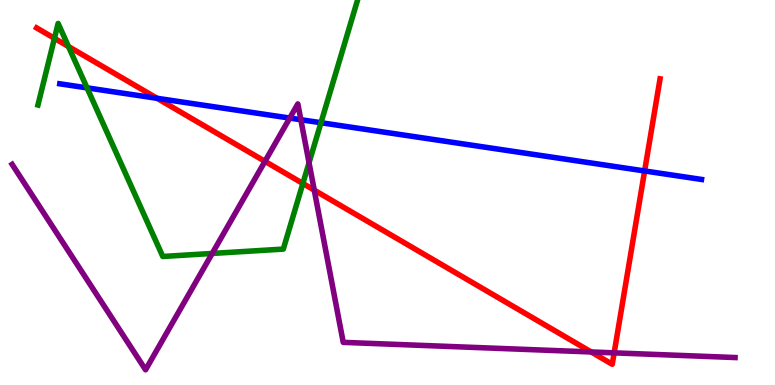[{'lines': ['blue', 'red'], 'intersections': [{'x': 2.03, 'y': 7.45}, {'x': 8.32, 'y': 5.56}]}, {'lines': ['green', 'red'], 'intersections': [{'x': 0.702, 'y': 9.0}, {'x': 0.884, 'y': 8.79}, {'x': 3.91, 'y': 5.23}]}, {'lines': ['purple', 'red'], 'intersections': [{'x': 3.42, 'y': 5.81}, {'x': 4.05, 'y': 5.06}, {'x': 7.63, 'y': 0.858}, {'x': 7.92, 'y': 0.835}]}, {'lines': ['blue', 'green'], 'intersections': [{'x': 1.12, 'y': 7.72}, {'x': 4.14, 'y': 6.81}]}, {'lines': ['blue', 'purple'], 'intersections': [{'x': 3.74, 'y': 6.93}, {'x': 3.88, 'y': 6.89}]}, {'lines': ['green', 'purple'], 'intersections': [{'x': 2.74, 'y': 3.42}, {'x': 3.99, 'y': 5.77}]}]